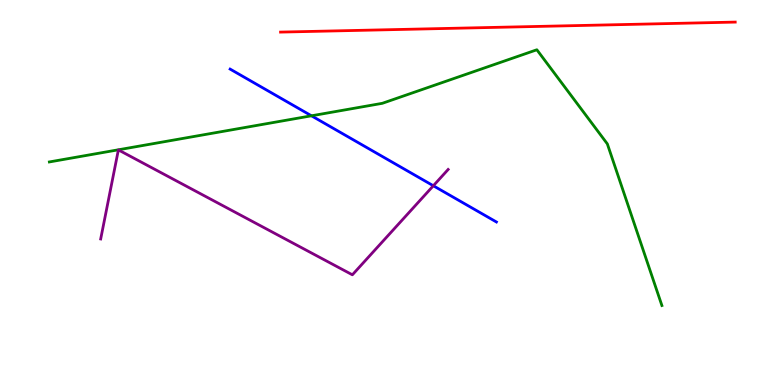[{'lines': ['blue', 'red'], 'intersections': []}, {'lines': ['green', 'red'], 'intersections': []}, {'lines': ['purple', 'red'], 'intersections': []}, {'lines': ['blue', 'green'], 'intersections': [{'x': 4.02, 'y': 6.99}]}, {'lines': ['blue', 'purple'], 'intersections': [{'x': 5.59, 'y': 5.18}]}, {'lines': ['green', 'purple'], 'intersections': []}]